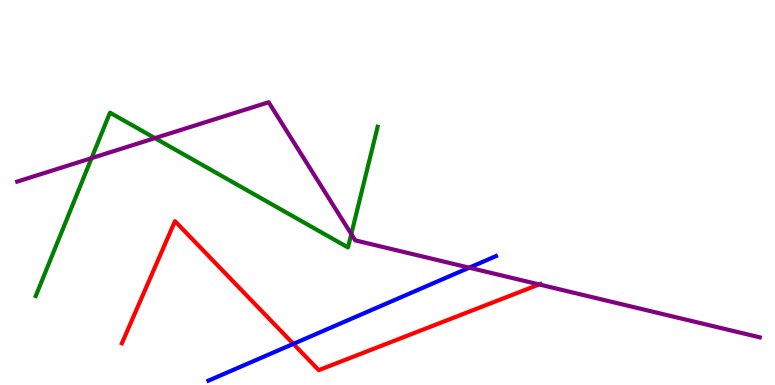[{'lines': ['blue', 'red'], 'intersections': [{'x': 3.79, 'y': 1.07}]}, {'lines': ['green', 'red'], 'intersections': []}, {'lines': ['purple', 'red'], 'intersections': [{'x': 6.96, 'y': 2.61}]}, {'lines': ['blue', 'green'], 'intersections': []}, {'lines': ['blue', 'purple'], 'intersections': [{'x': 6.05, 'y': 3.05}]}, {'lines': ['green', 'purple'], 'intersections': [{'x': 1.18, 'y': 5.89}, {'x': 2.0, 'y': 6.41}, {'x': 4.53, 'y': 3.92}]}]